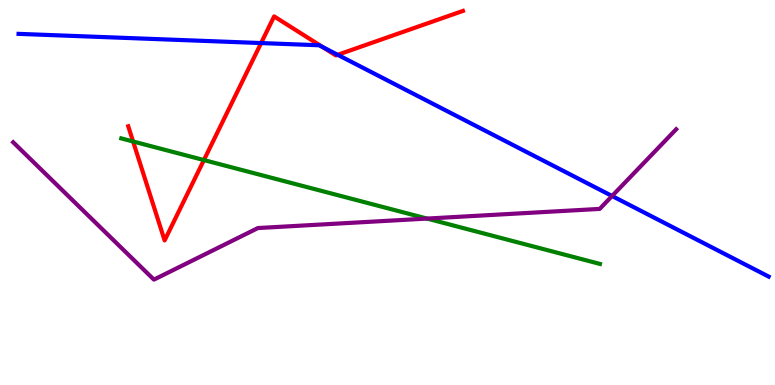[{'lines': ['blue', 'red'], 'intersections': [{'x': 3.37, 'y': 8.88}, {'x': 4.16, 'y': 8.78}, {'x': 4.36, 'y': 8.58}]}, {'lines': ['green', 'red'], 'intersections': [{'x': 1.72, 'y': 6.32}, {'x': 2.63, 'y': 5.84}]}, {'lines': ['purple', 'red'], 'intersections': []}, {'lines': ['blue', 'green'], 'intersections': []}, {'lines': ['blue', 'purple'], 'intersections': [{'x': 7.9, 'y': 4.91}]}, {'lines': ['green', 'purple'], 'intersections': [{'x': 5.51, 'y': 4.32}]}]